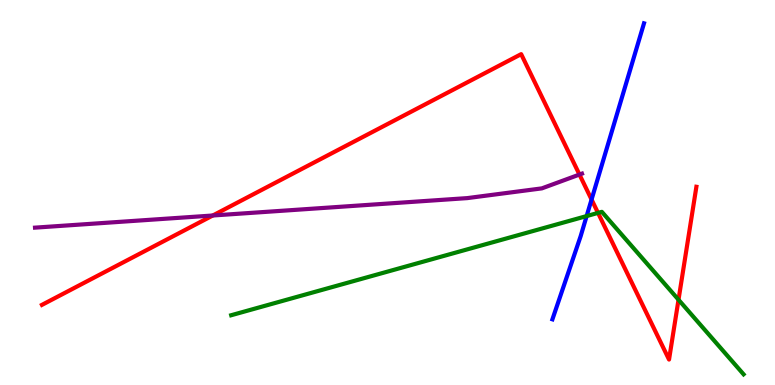[{'lines': ['blue', 'red'], 'intersections': [{'x': 7.63, 'y': 4.82}]}, {'lines': ['green', 'red'], 'intersections': [{'x': 7.72, 'y': 4.47}, {'x': 8.76, 'y': 2.21}]}, {'lines': ['purple', 'red'], 'intersections': [{'x': 2.75, 'y': 4.4}, {'x': 7.48, 'y': 5.47}]}, {'lines': ['blue', 'green'], 'intersections': [{'x': 7.57, 'y': 4.39}]}, {'lines': ['blue', 'purple'], 'intersections': []}, {'lines': ['green', 'purple'], 'intersections': []}]